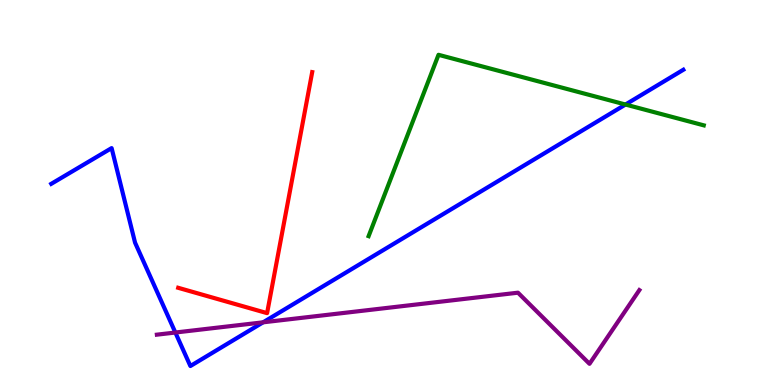[{'lines': ['blue', 'red'], 'intersections': []}, {'lines': ['green', 'red'], 'intersections': []}, {'lines': ['purple', 'red'], 'intersections': []}, {'lines': ['blue', 'green'], 'intersections': [{'x': 8.07, 'y': 7.28}]}, {'lines': ['blue', 'purple'], 'intersections': [{'x': 2.26, 'y': 1.36}, {'x': 3.39, 'y': 1.63}]}, {'lines': ['green', 'purple'], 'intersections': []}]